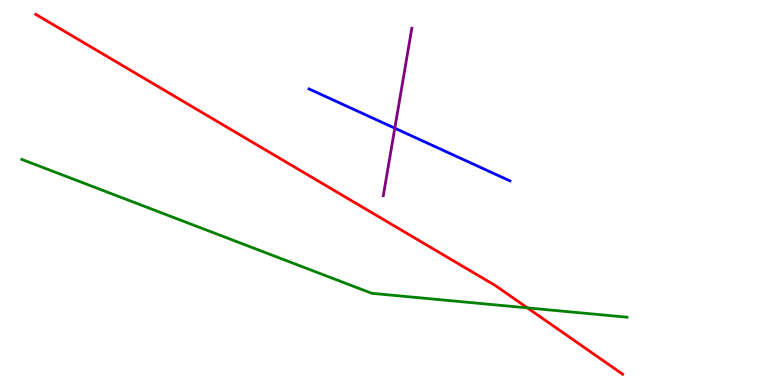[{'lines': ['blue', 'red'], 'intersections': []}, {'lines': ['green', 'red'], 'intersections': [{'x': 6.81, 'y': 2.0}]}, {'lines': ['purple', 'red'], 'intersections': []}, {'lines': ['blue', 'green'], 'intersections': []}, {'lines': ['blue', 'purple'], 'intersections': [{'x': 5.09, 'y': 6.67}]}, {'lines': ['green', 'purple'], 'intersections': []}]